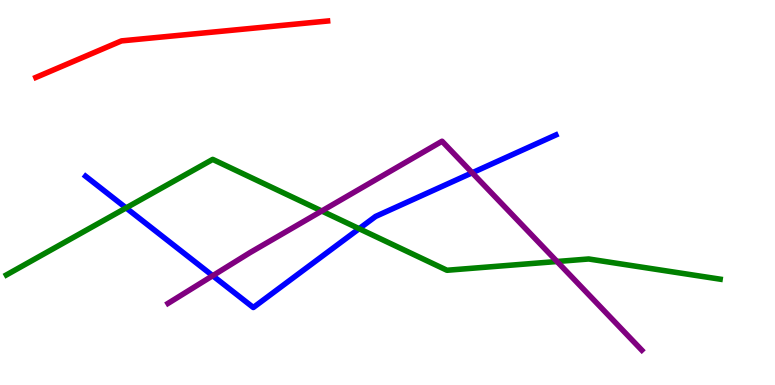[{'lines': ['blue', 'red'], 'intersections': []}, {'lines': ['green', 'red'], 'intersections': []}, {'lines': ['purple', 'red'], 'intersections': []}, {'lines': ['blue', 'green'], 'intersections': [{'x': 1.63, 'y': 4.6}, {'x': 4.63, 'y': 4.06}]}, {'lines': ['blue', 'purple'], 'intersections': [{'x': 2.74, 'y': 2.84}, {'x': 6.09, 'y': 5.51}]}, {'lines': ['green', 'purple'], 'intersections': [{'x': 4.15, 'y': 4.52}, {'x': 7.19, 'y': 3.21}]}]